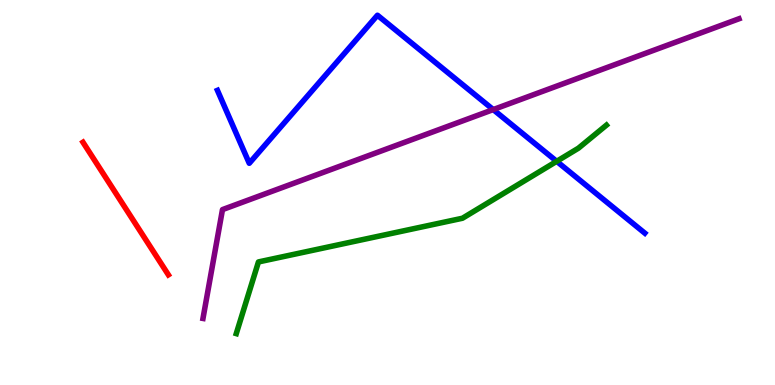[{'lines': ['blue', 'red'], 'intersections': []}, {'lines': ['green', 'red'], 'intersections': []}, {'lines': ['purple', 'red'], 'intersections': []}, {'lines': ['blue', 'green'], 'intersections': [{'x': 7.18, 'y': 5.81}]}, {'lines': ['blue', 'purple'], 'intersections': [{'x': 6.36, 'y': 7.15}]}, {'lines': ['green', 'purple'], 'intersections': []}]